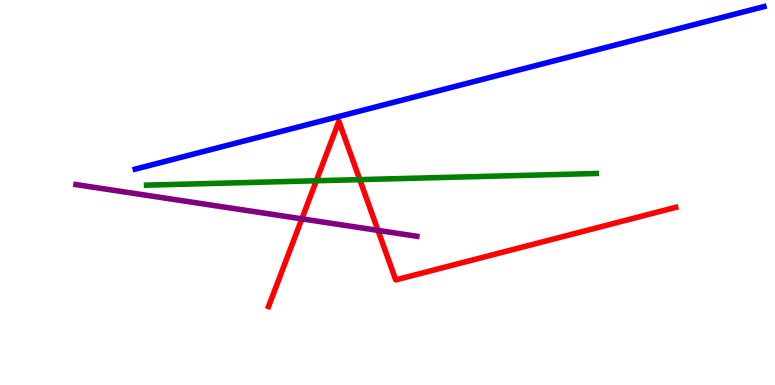[{'lines': ['blue', 'red'], 'intersections': []}, {'lines': ['green', 'red'], 'intersections': [{'x': 4.08, 'y': 5.31}, {'x': 4.64, 'y': 5.33}]}, {'lines': ['purple', 'red'], 'intersections': [{'x': 3.9, 'y': 4.32}, {'x': 4.88, 'y': 4.02}]}, {'lines': ['blue', 'green'], 'intersections': []}, {'lines': ['blue', 'purple'], 'intersections': []}, {'lines': ['green', 'purple'], 'intersections': []}]